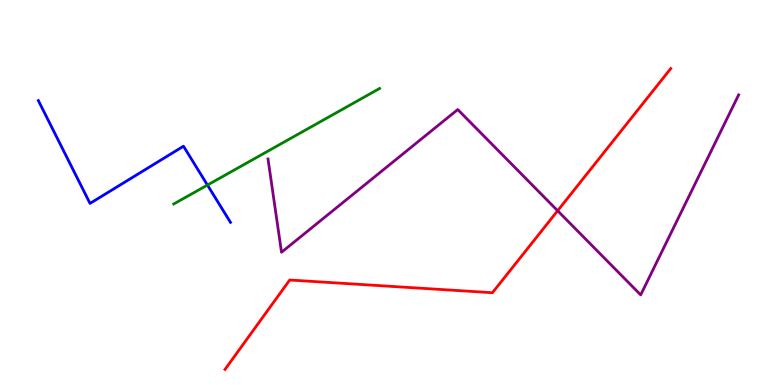[{'lines': ['blue', 'red'], 'intersections': []}, {'lines': ['green', 'red'], 'intersections': []}, {'lines': ['purple', 'red'], 'intersections': [{'x': 7.2, 'y': 4.53}]}, {'lines': ['blue', 'green'], 'intersections': [{'x': 2.68, 'y': 5.19}]}, {'lines': ['blue', 'purple'], 'intersections': []}, {'lines': ['green', 'purple'], 'intersections': []}]